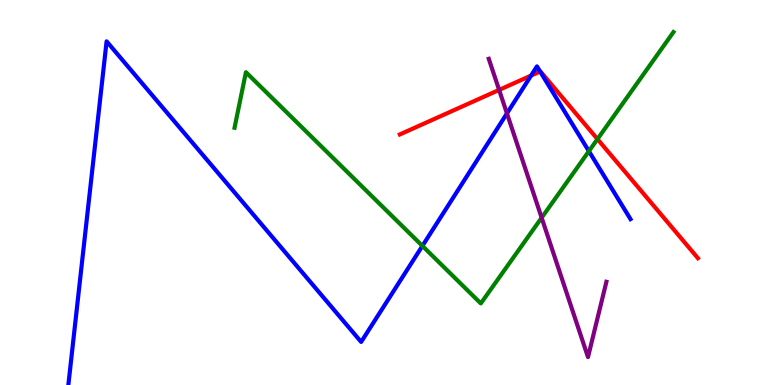[{'lines': ['blue', 'red'], 'intersections': [{'x': 6.85, 'y': 8.04}, {'x': 6.97, 'y': 8.14}]}, {'lines': ['green', 'red'], 'intersections': [{'x': 7.71, 'y': 6.39}]}, {'lines': ['purple', 'red'], 'intersections': [{'x': 6.44, 'y': 7.66}]}, {'lines': ['blue', 'green'], 'intersections': [{'x': 5.45, 'y': 3.61}, {'x': 7.6, 'y': 6.07}]}, {'lines': ['blue', 'purple'], 'intersections': [{'x': 6.54, 'y': 7.05}]}, {'lines': ['green', 'purple'], 'intersections': [{'x': 6.99, 'y': 4.34}]}]